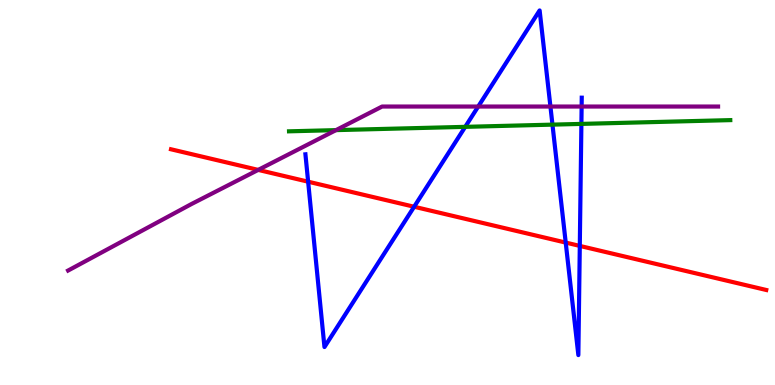[{'lines': ['blue', 'red'], 'intersections': [{'x': 3.98, 'y': 5.28}, {'x': 5.34, 'y': 4.63}, {'x': 7.3, 'y': 3.7}, {'x': 7.48, 'y': 3.61}]}, {'lines': ['green', 'red'], 'intersections': []}, {'lines': ['purple', 'red'], 'intersections': [{'x': 3.33, 'y': 5.59}]}, {'lines': ['blue', 'green'], 'intersections': [{'x': 6.0, 'y': 6.71}, {'x': 7.13, 'y': 6.76}, {'x': 7.5, 'y': 6.78}]}, {'lines': ['blue', 'purple'], 'intersections': [{'x': 6.17, 'y': 7.23}, {'x': 7.1, 'y': 7.23}, {'x': 7.5, 'y': 7.23}]}, {'lines': ['green', 'purple'], 'intersections': [{'x': 4.34, 'y': 6.62}]}]